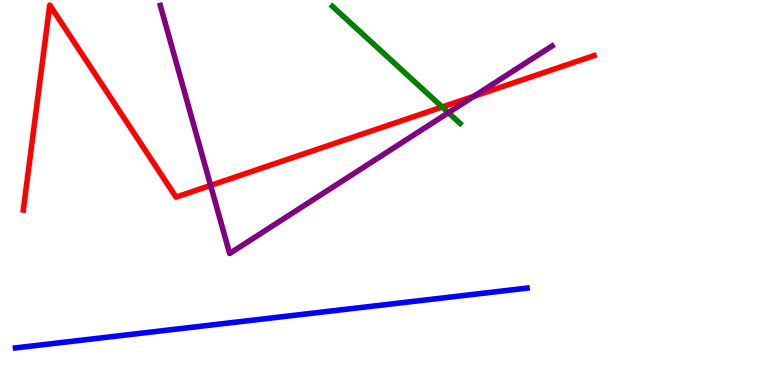[{'lines': ['blue', 'red'], 'intersections': []}, {'lines': ['green', 'red'], 'intersections': [{'x': 5.71, 'y': 7.22}]}, {'lines': ['purple', 'red'], 'intersections': [{'x': 2.72, 'y': 5.18}, {'x': 6.11, 'y': 7.5}]}, {'lines': ['blue', 'green'], 'intersections': []}, {'lines': ['blue', 'purple'], 'intersections': []}, {'lines': ['green', 'purple'], 'intersections': [{'x': 5.79, 'y': 7.07}]}]